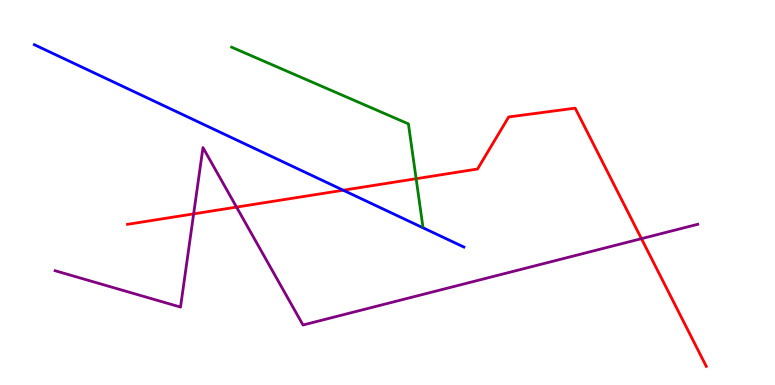[{'lines': ['blue', 'red'], 'intersections': [{'x': 4.43, 'y': 5.06}]}, {'lines': ['green', 'red'], 'intersections': [{'x': 5.37, 'y': 5.36}]}, {'lines': ['purple', 'red'], 'intersections': [{'x': 2.5, 'y': 4.44}, {'x': 3.05, 'y': 4.62}, {'x': 8.28, 'y': 3.8}]}, {'lines': ['blue', 'green'], 'intersections': []}, {'lines': ['blue', 'purple'], 'intersections': []}, {'lines': ['green', 'purple'], 'intersections': []}]